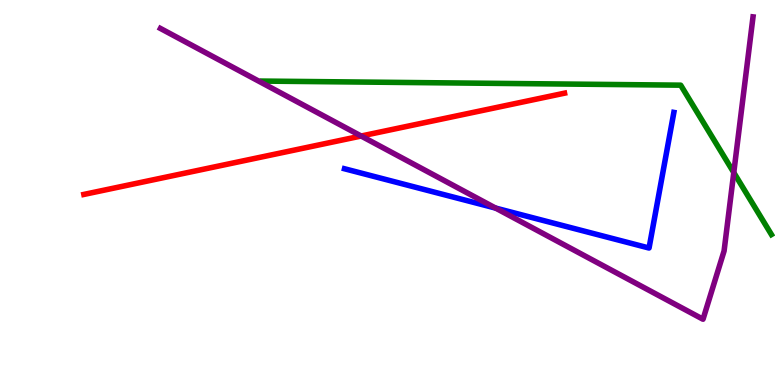[{'lines': ['blue', 'red'], 'intersections': []}, {'lines': ['green', 'red'], 'intersections': []}, {'lines': ['purple', 'red'], 'intersections': [{'x': 4.66, 'y': 6.47}]}, {'lines': ['blue', 'green'], 'intersections': []}, {'lines': ['blue', 'purple'], 'intersections': [{'x': 6.4, 'y': 4.6}]}, {'lines': ['green', 'purple'], 'intersections': [{'x': 9.47, 'y': 5.52}]}]